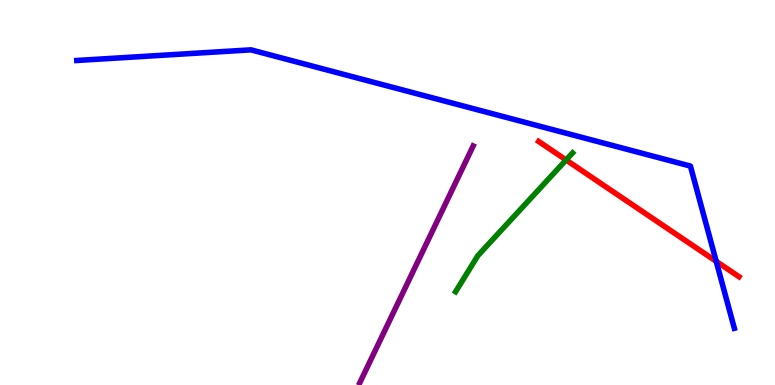[{'lines': ['blue', 'red'], 'intersections': [{'x': 9.24, 'y': 3.21}]}, {'lines': ['green', 'red'], 'intersections': [{'x': 7.3, 'y': 5.84}]}, {'lines': ['purple', 'red'], 'intersections': []}, {'lines': ['blue', 'green'], 'intersections': []}, {'lines': ['blue', 'purple'], 'intersections': []}, {'lines': ['green', 'purple'], 'intersections': []}]